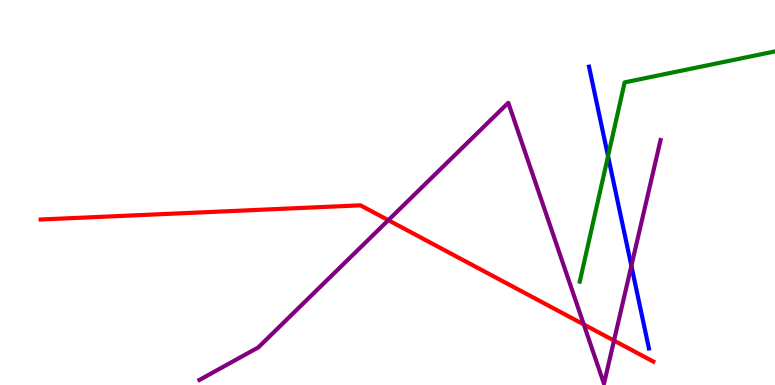[{'lines': ['blue', 'red'], 'intersections': []}, {'lines': ['green', 'red'], 'intersections': []}, {'lines': ['purple', 'red'], 'intersections': [{'x': 5.01, 'y': 4.28}, {'x': 7.53, 'y': 1.57}, {'x': 7.92, 'y': 1.15}]}, {'lines': ['blue', 'green'], 'intersections': [{'x': 7.85, 'y': 5.95}]}, {'lines': ['blue', 'purple'], 'intersections': [{'x': 8.15, 'y': 3.1}]}, {'lines': ['green', 'purple'], 'intersections': []}]